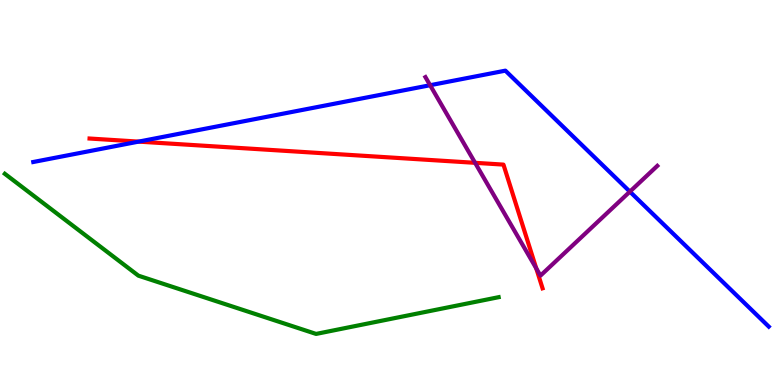[{'lines': ['blue', 'red'], 'intersections': [{'x': 1.79, 'y': 6.32}]}, {'lines': ['green', 'red'], 'intersections': []}, {'lines': ['purple', 'red'], 'intersections': [{'x': 6.13, 'y': 5.77}, {'x': 6.92, 'y': 3.03}]}, {'lines': ['blue', 'green'], 'intersections': []}, {'lines': ['blue', 'purple'], 'intersections': [{'x': 5.55, 'y': 7.79}, {'x': 8.13, 'y': 5.02}]}, {'lines': ['green', 'purple'], 'intersections': []}]